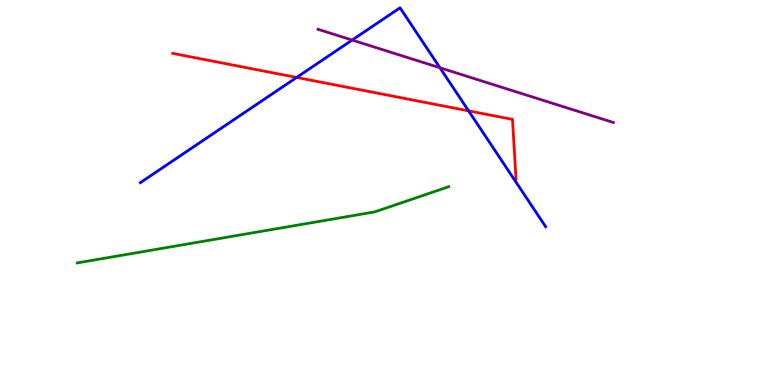[{'lines': ['blue', 'red'], 'intersections': [{'x': 3.83, 'y': 7.99}, {'x': 6.05, 'y': 7.12}]}, {'lines': ['green', 'red'], 'intersections': []}, {'lines': ['purple', 'red'], 'intersections': []}, {'lines': ['blue', 'green'], 'intersections': []}, {'lines': ['blue', 'purple'], 'intersections': [{'x': 4.54, 'y': 8.96}, {'x': 5.68, 'y': 8.24}]}, {'lines': ['green', 'purple'], 'intersections': []}]